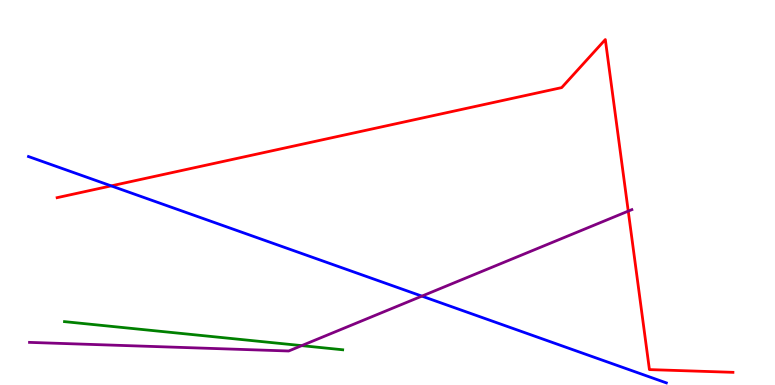[{'lines': ['blue', 'red'], 'intersections': [{'x': 1.43, 'y': 5.17}]}, {'lines': ['green', 'red'], 'intersections': []}, {'lines': ['purple', 'red'], 'intersections': [{'x': 8.11, 'y': 4.52}]}, {'lines': ['blue', 'green'], 'intersections': []}, {'lines': ['blue', 'purple'], 'intersections': [{'x': 5.44, 'y': 2.31}]}, {'lines': ['green', 'purple'], 'intersections': [{'x': 3.89, 'y': 1.02}]}]